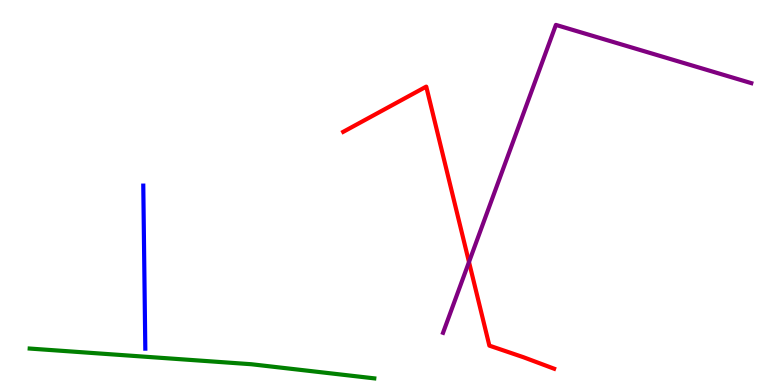[{'lines': ['blue', 'red'], 'intersections': []}, {'lines': ['green', 'red'], 'intersections': []}, {'lines': ['purple', 'red'], 'intersections': [{'x': 6.05, 'y': 3.19}]}, {'lines': ['blue', 'green'], 'intersections': []}, {'lines': ['blue', 'purple'], 'intersections': []}, {'lines': ['green', 'purple'], 'intersections': []}]